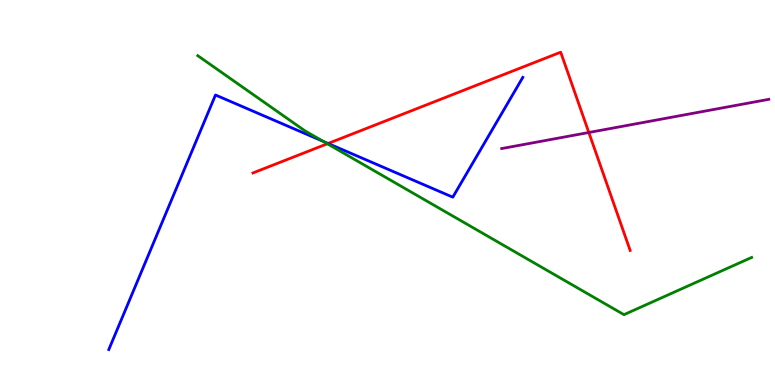[{'lines': ['blue', 'red'], 'intersections': [{'x': 4.23, 'y': 6.27}]}, {'lines': ['green', 'red'], 'intersections': [{'x': 4.22, 'y': 6.27}]}, {'lines': ['purple', 'red'], 'intersections': [{'x': 7.6, 'y': 6.56}]}, {'lines': ['blue', 'green'], 'intersections': [{'x': 4.17, 'y': 6.33}]}, {'lines': ['blue', 'purple'], 'intersections': []}, {'lines': ['green', 'purple'], 'intersections': []}]